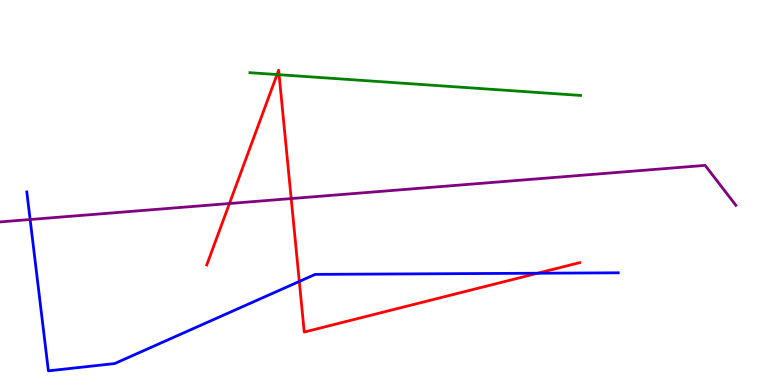[{'lines': ['blue', 'red'], 'intersections': [{'x': 3.86, 'y': 2.69}, {'x': 6.94, 'y': 2.9}]}, {'lines': ['green', 'red'], 'intersections': [{'x': 3.57, 'y': 8.06}, {'x': 3.6, 'y': 8.06}]}, {'lines': ['purple', 'red'], 'intersections': [{'x': 2.96, 'y': 4.71}, {'x': 3.76, 'y': 4.84}]}, {'lines': ['blue', 'green'], 'intersections': []}, {'lines': ['blue', 'purple'], 'intersections': [{'x': 0.389, 'y': 4.3}]}, {'lines': ['green', 'purple'], 'intersections': []}]